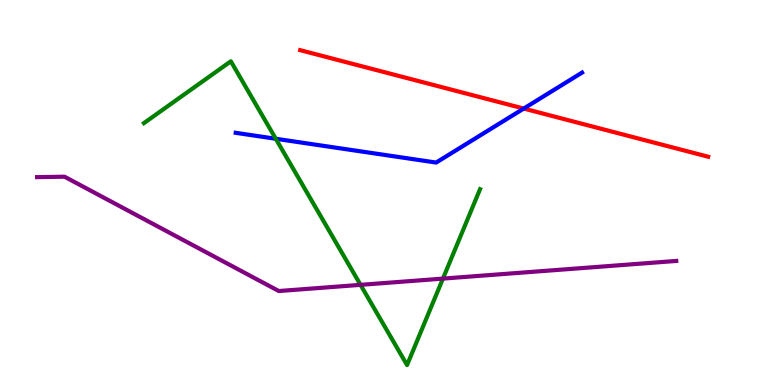[{'lines': ['blue', 'red'], 'intersections': [{'x': 6.76, 'y': 7.18}]}, {'lines': ['green', 'red'], 'intersections': []}, {'lines': ['purple', 'red'], 'intersections': []}, {'lines': ['blue', 'green'], 'intersections': [{'x': 3.56, 'y': 6.4}]}, {'lines': ['blue', 'purple'], 'intersections': []}, {'lines': ['green', 'purple'], 'intersections': [{'x': 4.65, 'y': 2.6}, {'x': 5.72, 'y': 2.76}]}]